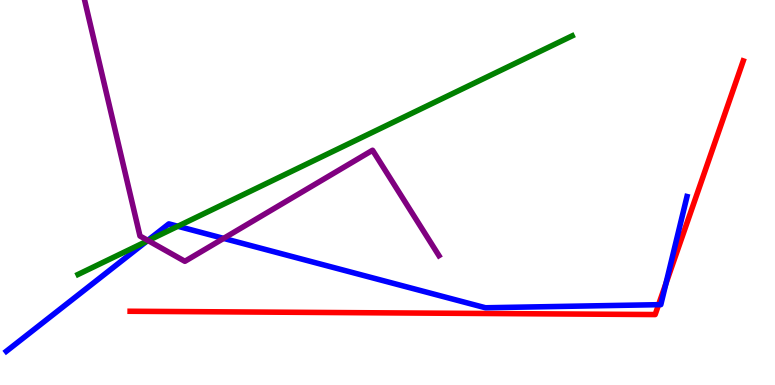[{'lines': ['blue', 'red'], 'intersections': [{'x': 8.5, 'y': 2.09}, {'x': 8.59, 'y': 2.63}]}, {'lines': ['green', 'red'], 'intersections': []}, {'lines': ['purple', 'red'], 'intersections': []}, {'lines': ['blue', 'green'], 'intersections': [{'x': 1.89, 'y': 3.73}, {'x': 2.29, 'y': 4.12}]}, {'lines': ['blue', 'purple'], 'intersections': [{'x': 1.91, 'y': 3.76}, {'x': 2.89, 'y': 3.81}]}, {'lines': ['green', 'purple'], 'intersections': [{'x': 1.91, 'y': 3.75}]}]